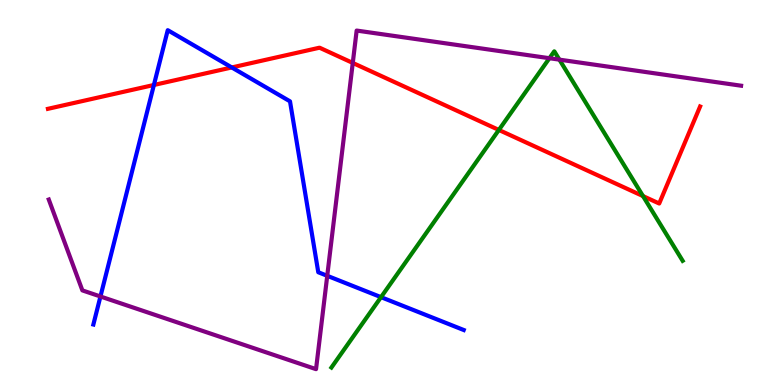[{'lines': ['blue', 'red'], 'intersections': [{'x': 1.99, 'y': 7.79}, {'x': 2.99, 'y': 8.25}]}, {'lines': ['green', 'red'], 'intersections': [{'x': 6.44, 'y': 6.62}, {'x': 8.3, 'y': 4.91}]}, {'lines': ['purple', 'red'], 'intersections': [{'x': 4.55, 'y': 8.37}]}, {'lines': ['blue', 'green'], 'intersections': [{'x': 4.92, 'y': 2.28}]}, {'lines': ['blue', 'purple'], 'intersections': [{'x': 1.3, 'y': 2.3}, {'x': 4.22, 'y': 2.84}]}, {'lines': ['green', 'purple'], 'intersections': [{'x': 7.09, 'y': 8.49}, {'x': 7.22, 'y': 8.45}]}]